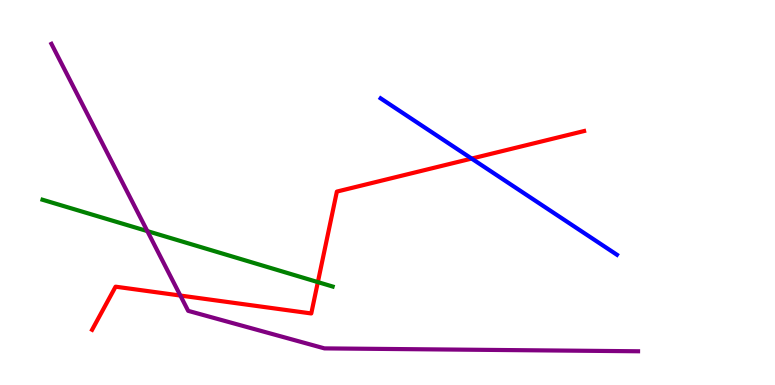[{'lines': ['blue', 'red'], 'intersections': [{'x': 6.09, 'y': 5.88}]}, {'lines': ['green', 'red'], 'intersections': [{'x': 4.1, 'y': 2.67}]}, {'lines': ['purple', 'red'], 'intersections': [{'x': 2.33, 'y': 2.32}]}, {'lines': ['blue', 'green'], 'intersections': []}, {'lines': ['blue', 'purple'], 'intersections': []}, {'lines': ['green', 'purple'], 'intersections': [{'x': 1.9, 'y': 4.0}]}]